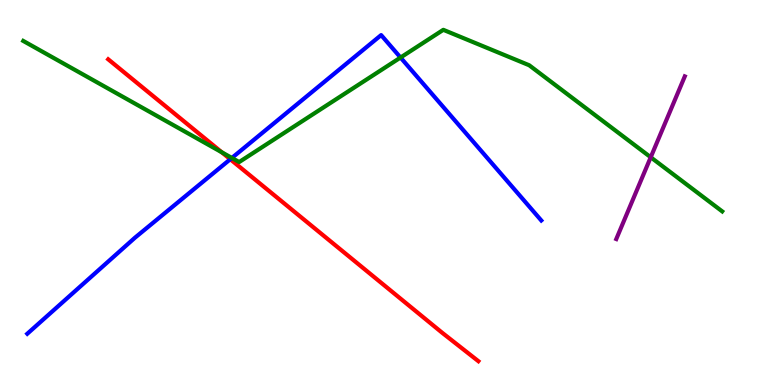[{'lines': ['blue', 'red'], 'intersections': [{'x': 2.97, 'y': 5.86}]}, {'lines': ['green', 'red'], 'intersections': [{'x': 2.86, 'y': 6.05}]}, {'lines': ['purple', 'red'], 'intersections': []}, {'lines': ['blue', 'green'], 'intersections': [{'x': 2.99, 'y': 5.9}, {'x': 5.17, 'y': 8.51}]}, {'lines': ['blue', 'purple'], 'intersections': []}, {'lines': ['green', 'purple'], 'intersections': [{'x': 8.4, 'y': 5.92}]}]